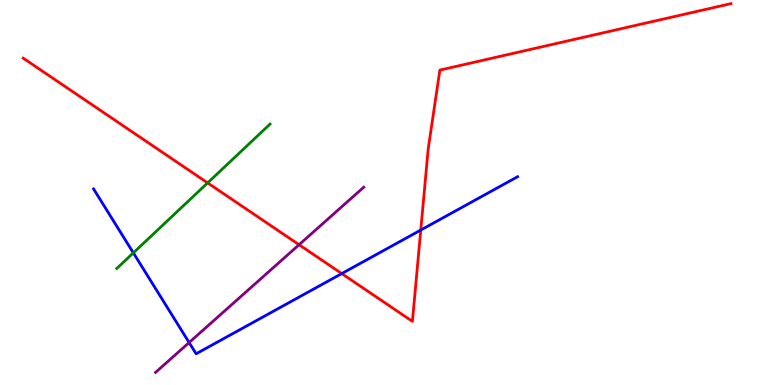[{'lines': ['blue', 'red'], 'intersections': [{'x': 4.41, 'y': 2.89}, {'x': 5.43, 'y': 4.02}]}, {'lines': ['green', 'red'], 'intersections': [{'x': 2.68, 'y': 5.25}]}, {'lines': ['purple', 'red'], 'intersections': [{'x': 3.86, 'y': 3.64}]}, {'lines': ['blue', 'green'], 'intersections': [{'x': 1.72, 'y': 3.43}]}, {'lines': ['blue', 'purple'], 'intersections': [{'x': 2.44, 'y': 1.1}]}, {'lines': ['green', 'purple'], 'intersections': []}]